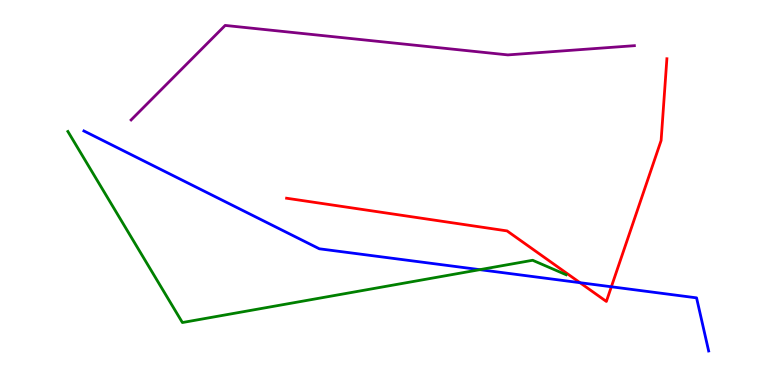[{'lines': ['blue', 'red'], 'intersections': [{'x': 7.48, 'y': 2.66}, {'x': 7.89, 'y': 2.55}]}, {'lines': ['green', 'red'], 'intersections': []}, {'lines': ['purple', 'red'], 'intersections': []}, {'lines': ['blue', 'green'], 'intersections': [{'x': 6.19, 'y': 3.0}]}, {'lines': ['blue', 'purple'], 'intersections': []}, {'lines': ['green', 'purple'], 'intersections': []}]